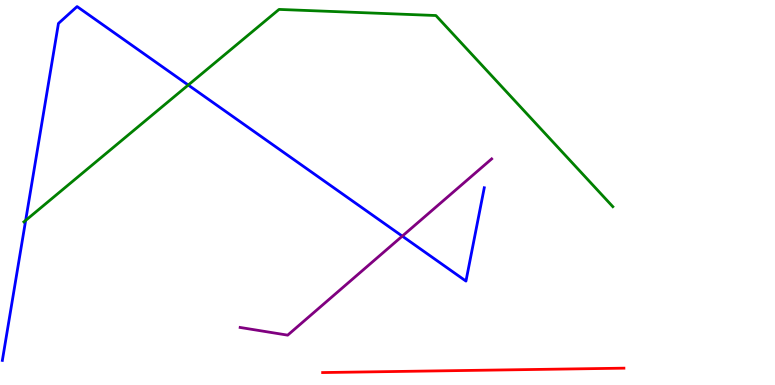[{'lines': ['blue', 'red'], 'intersections': []}, {'lines': ['green', 'red'], 'intersections': []}, {'lines': ['purple', 'red'], 'intersections': []}, {'lines': ['blue', 'green'], 'intersections': [{'x': 0.331, 'y': 4.27}, {'x': 2.43, 'y': 7.79}]}, {'lines': ['blue', 'purple'], 'intersections': [{'x': 5.19, 'y': 3.87}]}, {'lines': ['green', 'purple'], 'intersections': []}]